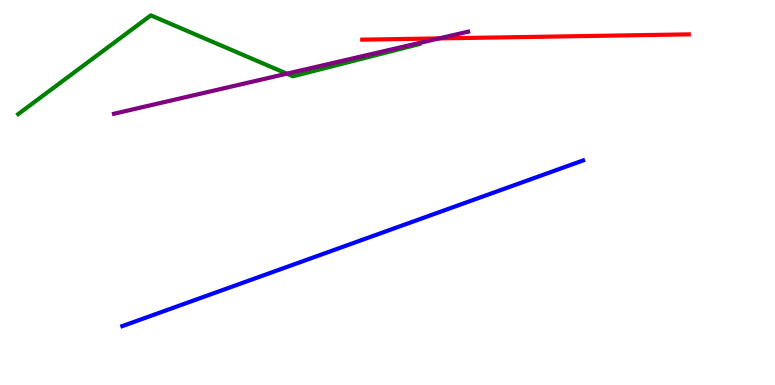[{'lines': ['blue', 'red'], 'intersections': []}, {'lines': ['green', 'red'], 'intersections': []}, {'lines': ['purple', 'red'], 'intersections': [{'x': 5.67, 'y': 9.0}]}, {'lines': ['blue', 'green'], 'intersections': []}, {'lines': ['blue', 'purple'], 'intersections': []}, {'lines': ['green', 'purple'], 'intersections': [{'x': 3.7, 'y': 8.09}]}]